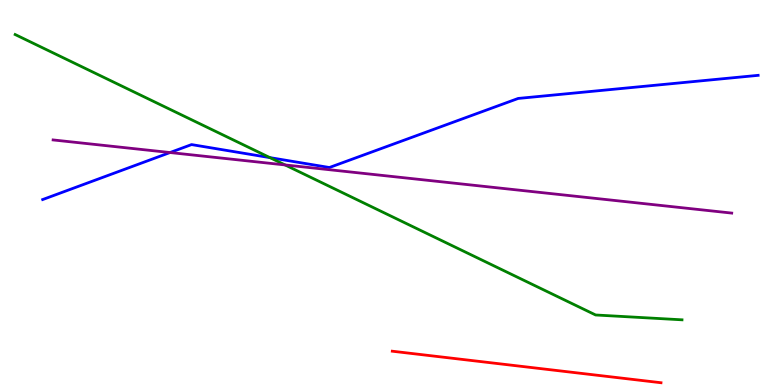[{'lines': ['blue', 'red'], 'intersections': []}, {'lines': ['green', 'red'], 'intersections': []}, {'lines': ['purple', 'red'], 'intersections': []}, {'lines': ['blue', 'green'], 'intersections': [{'x': 3.48, 'y': 5.91}]}, {'lines': ['blue', 'purple'], 'intersections': [{'x': 2.19, 'y': 6.04}]}, {'lines': ['green', 'purple'], 'intersections': [{'x': 3.68, 'y': 5.72}]}]